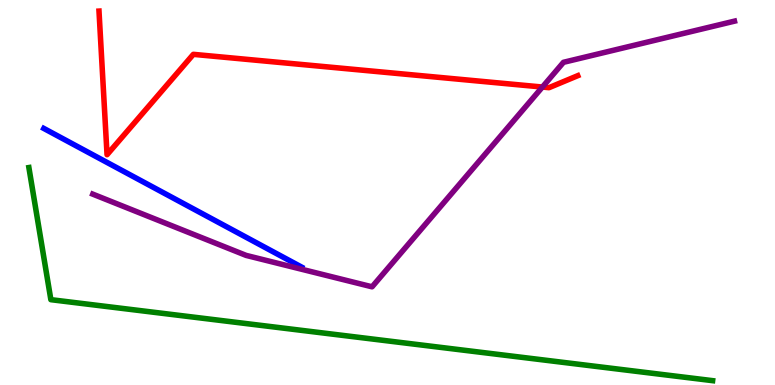[{'lines': ['blue', 'red'], 'intersections': []}, {'lines': ['green', 'red'], 'intersections': []}, {'lines': ['purple', 'red'], 'intersections': [{'x': 7.0, 'y': 7.74}]}, {'lines': ['blue', 'green'], 'intersections': []}, {'lines': ['blue', 'purple'], 'intersections': []}, {'lines': ['green', 'purple'], 'intersections': []}]